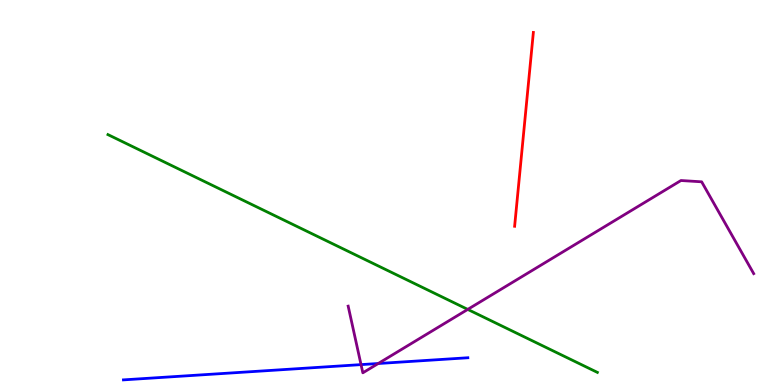[{'lines': ['blue', 'red'], 'intersections': []}, {'lines': ['green', 'red'], 'intersections': []}, {'lines': ['purple', 'red'], 'intersections': []}, {'lines': ['blue', 'green'], 'intersections': []}, {'lines': ['blue', 'purple'], 'intersections': [{'x': 4.66, 'y': 0.529}, {'x': 4.88, 'y': 0.558}]}, {'lines': ['green', 'purple'], 'intersections': [{'x': 6.04, 'y': 1.96}]}]